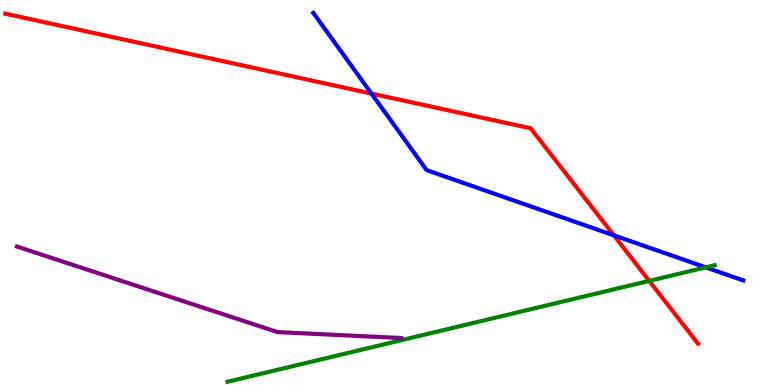[{'lines': ['blue', 'red'], 'intersections': [{'x': 4.79, 'y': 7.57}, {'x': 7.92, 'y': 3.89}]}, {'lines': ['green', 'red'], 'intersections': [{'x': 8.38, 'y': 2.7}]}, {'lines': ['purple', 'red'], 'intersections': []}, {'lines': ['blue', 'green'], 'intersections': [{'x': 9.11, 'y': 3.06}]}, {'lines': ['blue', 'purple'], 'intersections': []}, {'lines': ['green', 'purple'], 'intersections': []}]